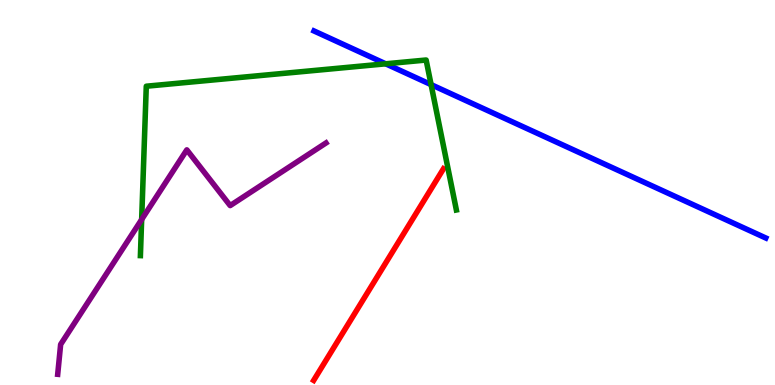[{'lines': ['blue', 'red'], 'intersections': []}, {'lines': ['green', 'red'], 'intersections': []}, {'lines': ['purple', 'red'], 'intersections': []}, {'lines': ['blue', 'green'], 'intersections': [{'x': 4.98, 'y': 8.34}, {'x': 5.56, 'y': 7.8}]}, {'lines': ['blue', 'purple'], 'intersections': []}, {'lines': ['green', 'purple'], 'intersections': [{'x': 1.83, 'y': 4.3}]}]